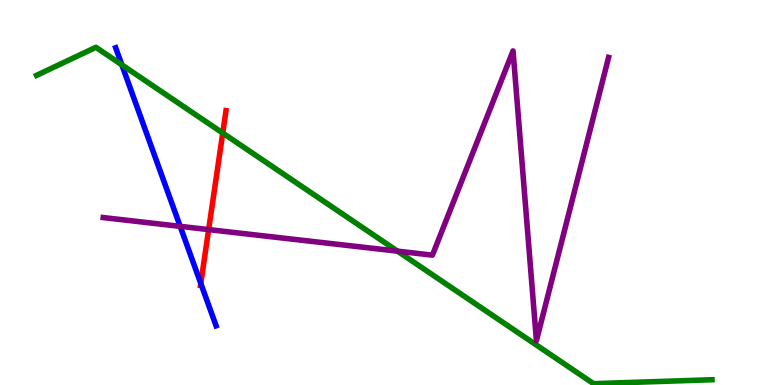[{'lines': ['blue', 'red'], 'intersections': [{'x': 2.59, 'y': 2.64}]}, {'lines': ['green', 'red'], 'intersections': [{'x': 2.87, 'y': 6.54}]}, {'lines': ['purple', 'red'], 'intersections': [{'x': 2.69, 'y': 4.04}]}, {'lines': ['blue', 'green'], 'intersections': [{'x': 1.57, 'y': 8.32}]}, {'lines': ['blue', 'purple'], 'intersections': [{'x': 2.32, 'y': 4.12}]}, {'lines': ['green', 'purple'], 'intersections': [{'x': 5.13, 'y': 3.48}]}]